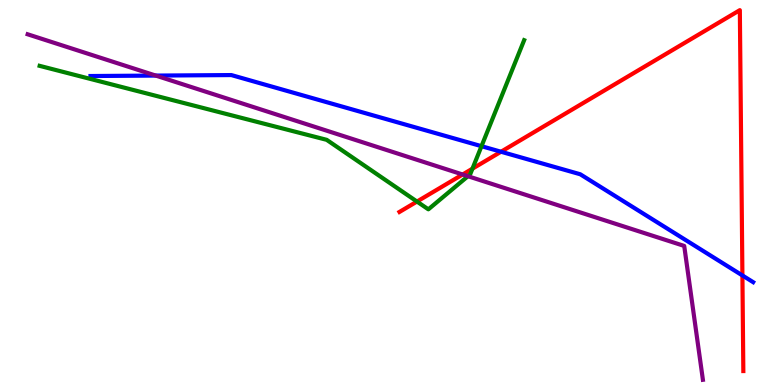[{'lines': ['blue', 'red'], 'intersections': [{'x': 6.46, 'y': 6.06}, {'x': 9.58, 'y': 2.85}]}, {'lines': ['green', 'red'], 'intersections': [{'x': 5.38, 'y': 4.76}, {'x': 6.1, 'y': 5.62}]}, {'lines': ['purple', 'red'], 'intersections': [{'x': 5.97, 'y': 5.47}]}, {'lines': ['blue', 'green'], 'intersections': [{'x': 6.21, 'y': 6.2}]}, {'lines': ['blue', 'purple'], 'intersections': [{'x': 2.01, 'y': 8.04}]}, {'lines': ['green', 'purple'], 'intersections': [{'x': 6.04, 'y': 5.42}]}]